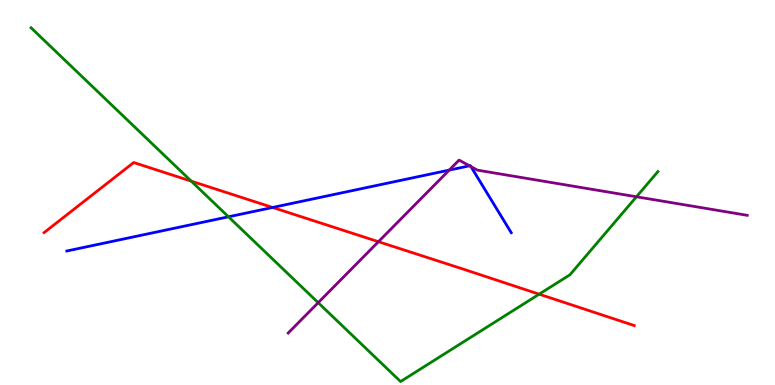[{'lines': ['blue', 'red'], 'intersections': [{'x': 3.52, 'y': 4.61}]}, {'lines': ['green', 'red'], 'intersections': [{'x': 2.47, 'y': 5.29}, {'x': 6.96, 'y': 2.36}]}, {'lines': ['purple', 'red'], 'intersections': [{'x': 4.88, 'y': 3.72}]}, {'lines': ['blue', 'green'], 'intersections': [{'x': 2.95, 'y': 4.37}]}, {'lines': ['blue', 'purple'], 'intersections': [{'x': 5.8, 'y': 5.58}, {'x': 6.06, 'y': 5.69}, {'x': 6.08, 'y': 5.67}]}, {'lines': ['green', 'purple'], 'intersections': [{'x': 4.11, 'y': 2.14}, {'x': 8.21, 'y': 4.89}]}]